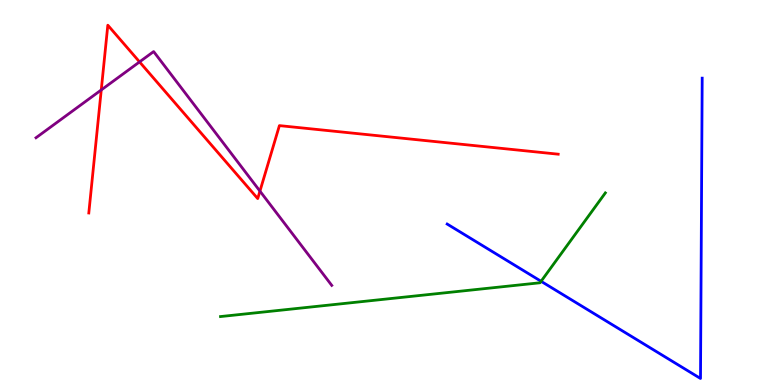[{'lines': ['blue', 'red'], 'intersections': []}, {'lines': ['green', 'red'], 'intersections': []}, {'lines': ['purple', 'red'], 'intersections': [{'x': 1.31, 'y': 7.66}, {'x': 1.8, 'y': 8.39}, {'x': 3.35, 'y': 5.04}]}, {'lines': ['blue', 'green'], 'intersections': [{'x': 6.98, 'y': 2.69}]}, {'lines': ['blue', 'purple'], 'intersections': []}, {'lines': ['green', 'purple'], 'intersections': []}]